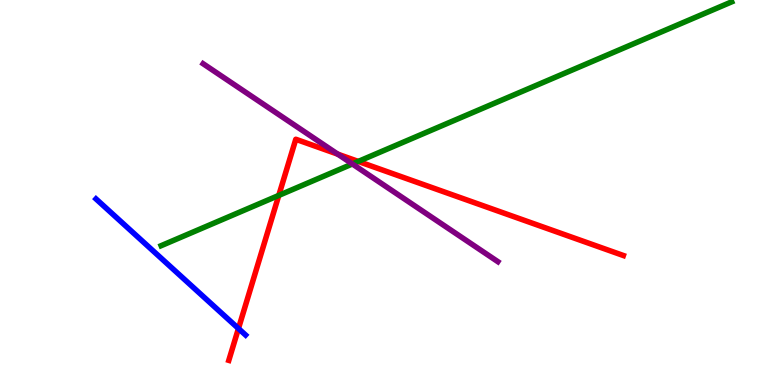[{'lines': ['blue', 'red'], 'intersections': [{'x': 3.08, 'y': 1.47}]}, {'lines': ['green', 'red'], 'intersections': [{'x': 3.6, 'y': 4.92}, {'x': 4.62, 'y': 5.81}]}, {'lines': ['purple', 'red'], 'intersections': [{'x': 4.36, 'y': 6.0}]}, {'lines': ['blue', 'green'], 'intersections': []}, {'lines': ['blue', 'purple'], 'intersections': []}, {'lines': ['green', 'purple'], 'intersections': [{'x': 4.55, 'y': 5.74}]}]